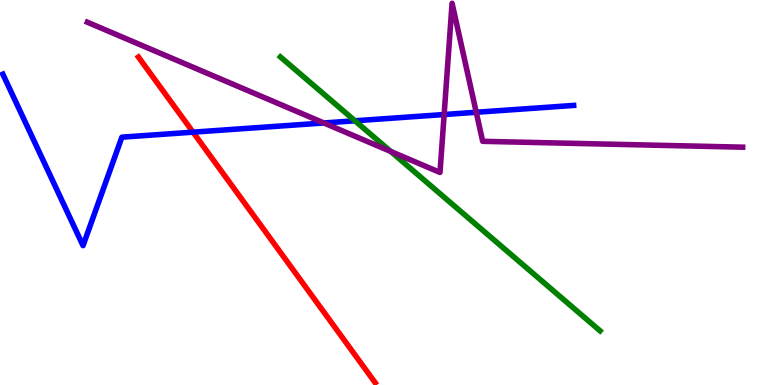[{'lines': ['blue', 'red'], 'intersections': [{'x': 2.49, 'y': 6.57}]}, {'lines': ['green', 'red'], 'intersections': []}, {'lines': ['purple', 'red'], 'intersections': []}, {'lines': ['blue', 'green'], 'intersections': [{'x': 4.58, 'y': 6.86}]}, {'lines': ['blue', 'purple'], 'intersections': [{'x': 4.18, 'y': 6.81}, {'x': 5.73, 'y': 7.03}, {'x': 6.15, 'y': 7.08}]}, {'lines': ['green', 'purple'], 'intersections': [{'x': 5.04, 'y': 6.07}]}]